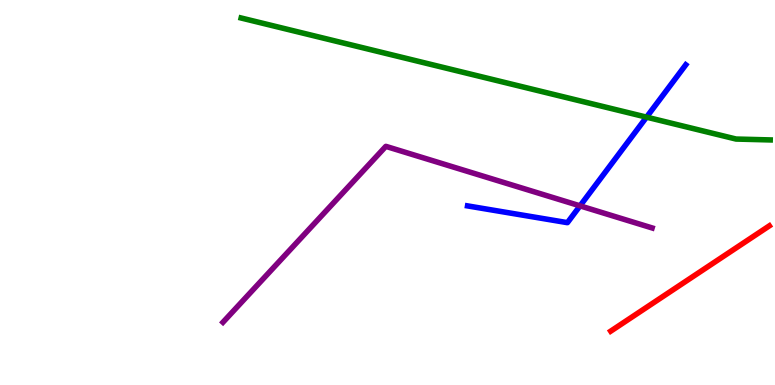[{'lines': ['blue', 'red'], 'intersections': []}, {'lines': ['green', 'red'], 'intersections': []}, {'lines': ['purple', 'red'], 'intersections': []}, {'lines': ['blue', 'green'], 'intersections': [{'x': 8.34, 'y': 6.96}]}, {'lines': ['blue', 'purple'], 'intersections': [{'x': 7.48, 'y': 4.65}]}, {'lines': ['green', 'purple'], 'intersections': []}]